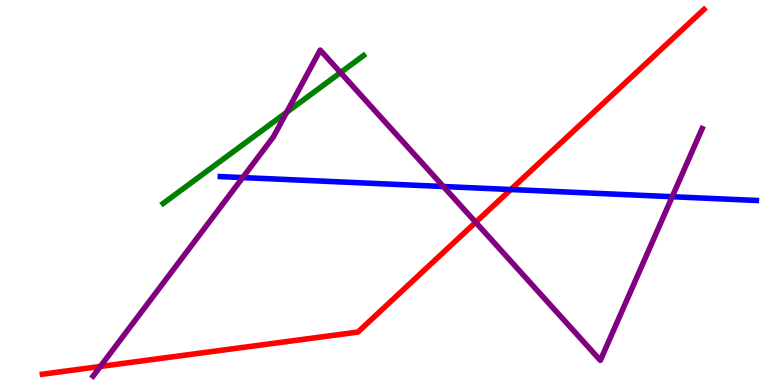[{'lines': ['blue', 'red'], 'intersections': [{'x': 6.59, 'y': 5.08}]}, {'lines': ['green', 'red'], 'intersections': []}, {'lines': ['purple', 'red'], 'intersections': [{'x': 1.29, 'y': 0.481}, {'x': 6.14, 'y': 4.23}]}, {'lines': ['blue', 'green'], 'intersections': []}, {'lines': ['blue', 'purple'], 'intersections': [{'x': 3.13, 'y': 5.39}, {'x': 5.72, 'y': 5.16}, {'x': 8.67, 'y': 4.89}]}, {'lines': ['green', 'purple'], 'intersections': [{'x': 3.7, 'y': 7.08}, {'x': 4.39, 'y': 8.12}]}]